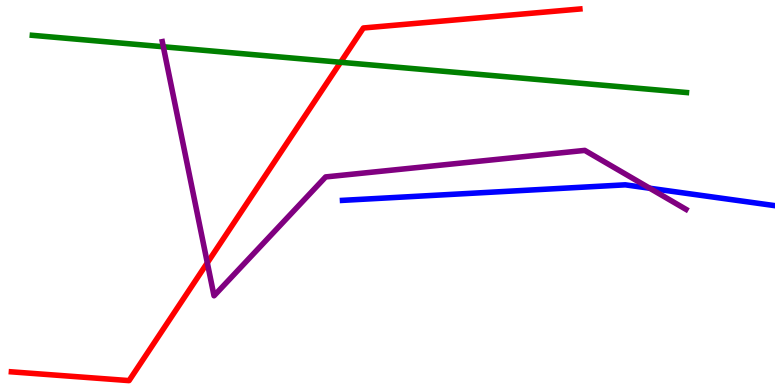[{'lines': ['blue', 'red'], 'intersections': []}, {'lines': ['green', 'red'], 'intersections': [{'x': 4.39, 'y': 8.38}]}, {'lines': ['purple', 'red'], 'intersections': [{'x': 2.68, 'y': 3.17}]}, {'lines': ['blue', 'green'], 'intersections': []}, {'lines': ['blue', 'purple'], 'intersections': [{'x': 8.38, 'y': 5.11}]}, {'lines': ['green', 'purple'], 'intersections': [{'x': 2.11, 'y': 8.79}]}]